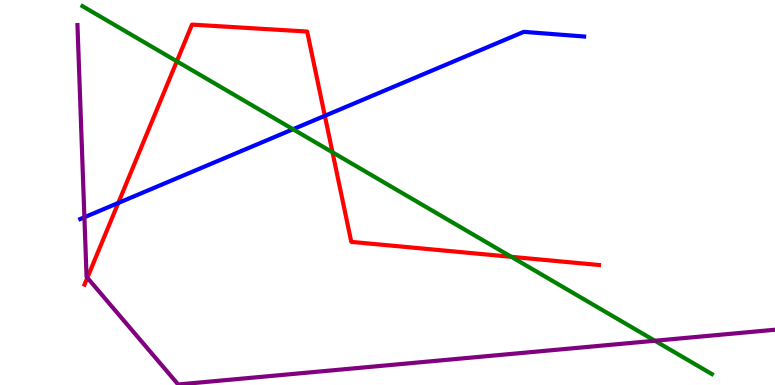[{'lines': ['blue', 'red'], 'intersections': [{'x': 1.53, 'y': 4.73}, {'x': 4.19, 'y': 6.99}]}, {'lines': ['green', 'red'], 'intersections': [{'x': 2.28, 'y': 8.41}, {'x': 4.29, 'y': 6.04}, {'x': 6.6, 'y': 3.33}]}, {'lines': ['purple', 'red'], 'intersections': [{'x': 1.13, 'y': 2.79}]}, {'lines': ['blue', 'green'], 'intersections': [{'x': 3.78, 'y': 6.64}]}, {'lines': ['blue', 'purple'], 'intersections': [{'x': 1.09, 'y': 4.36}]}, {'lines': ['green', 'purple'], 'intersections': [{'x': 8.45, 'y': 1.15}]}]